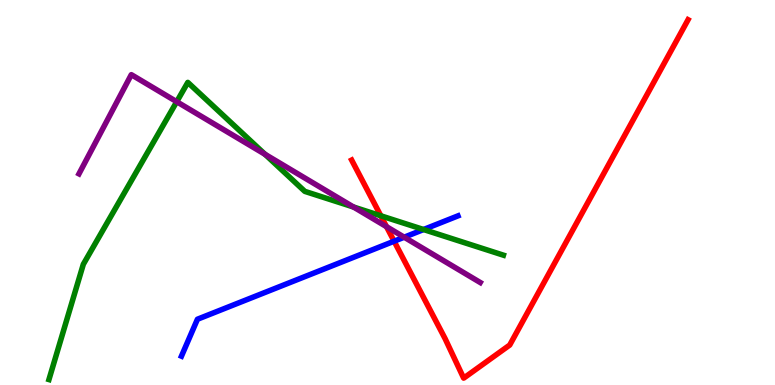[{'lines': ['blue', 'red'], 'intersections': [{'x': 5.09, 'y': 3.73}]}, {'lines': ['green', 'red'], 'intersections': [{'x': 4.91, 'y': 4.4}]}, {'lines': ['purple', 'red'], 'intersections': [{'x': 4.99, 'y': 4.11}]}, {'lines': ['blue', 'green'], 'intersections': [{'x': 5.47, 'y': 4.04}]}, {'lines': ['blue', 'purple'], 'intersections': [{'x': 5.22, 'y': 3.84}]}, {'lines': ['green', 'purple'], 'intersections': [{'x': 2.28, 'y': 7.36}, {'x': 3.42, 'y': 5.99}, {'x': 4.56, 'y': 4.62}]}]